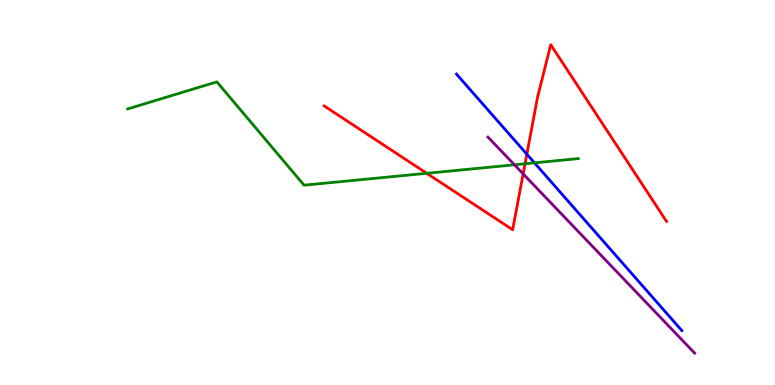[{'lines': ['blue', 'red'], 'intersections': [{'x': 6.8, 'y': 6.0}]}, {'lines': ['green', 'red'], 'intersections': [{'x': 5.51, 'y': 5.5}, {'x': 6.77, 'y': 5.75}]}, {'lines': ['purple', 'red'], 'intersections': [{'x': 6.75, 'y': 5.48}]}, {'lines': ['blue', 'green'], 'intersections': [{'x': 6.9, 'y': 5.77}]}, {'lines': ['blue', 'purple'], 'intersections': []}, {'lines': ['green', 'purple'], 'intersections': [{'x': 6.64, 'y': 5.72}]}]